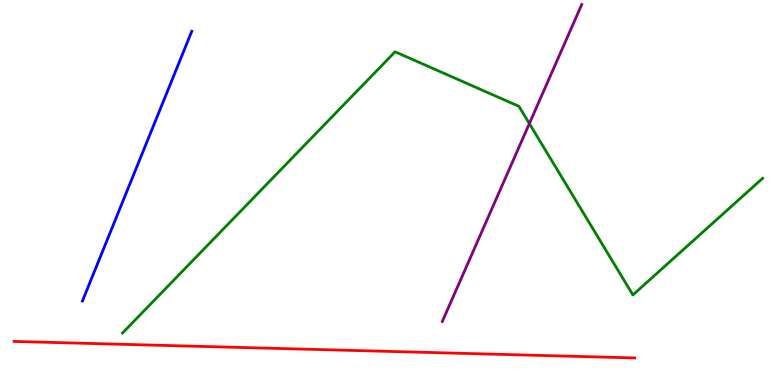[{'lines': ['blue', 'red'], 'intersections': []}, {'lines': ['green', 'red'], 'intersections': []}, {'lines': ['purple', 'red'], 'intersections': []}, {'lines': ['blue', 'green'], 'intersections': []}, {'lines': ['blue', 'purple'], 'intersections': []}, {'lines': ['green', 'purple'], 'intersections': [{'x': 6.83, 'y': 6.79}]}]